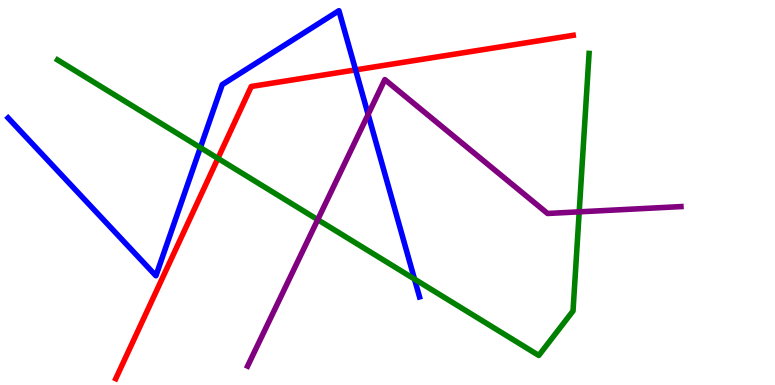[{'lines': ['blue', 'red'], 'intersections': [{'x': 4.59, 'y': 8.18}]}, {'lines': ['green', 'red'], 'intersections': [{'x': 2.81, 'y': 5.89}]}, {'lines': ['purple', 'red'], 'intersections': []}, {'lines': ['blue', 'green'], 'intersections': [{'x': 2.59, 'y': 6.17}, {'x': 5.35, 'y': 2.75}]}, {'lines': ['blue', 'purple'], 'intersections': [{'x': 4.75, 'y': 7.03}]}, {'lines': ['green', 'purple'], 'intersections': [{'x': 4.1, 'y': 4.29}, {'x': 7.47, 'y': 4.5}]}]